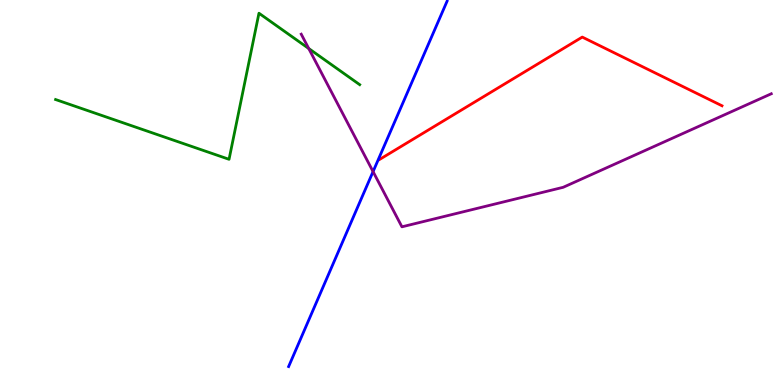[{'lines': ['blue', 'red'], 'intersections': []}, {'lines': ['green', 'red'], 'intersections': []}, {'lines': ['purple', 'red'], 'intersections': []}, {'lines': ['blue', 'green'], 'intersections': []}, {'lines': ['blue', 'purple'], 'intersections': [{'x': 4.81, 'y': 5.54}]}, {'lines': ['green', 'purple'], 'intersections': [{'x': 3.98, 'y': 8.74}]}]